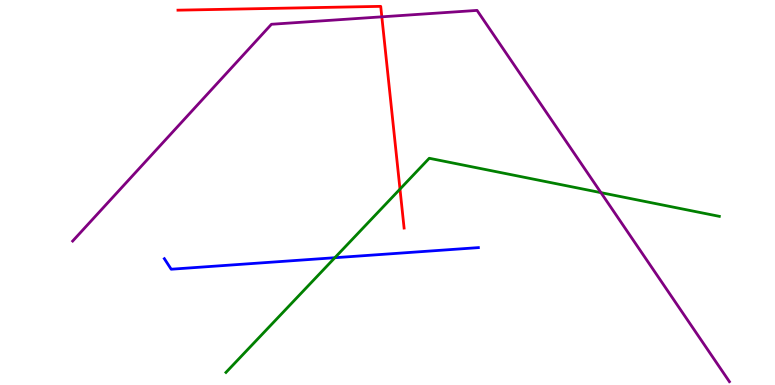[{'lines': ['blue', 'red'], 'intersections': []}, {'lines': ['green', 'red'], 'intersections': [{'x': 5.16, 'y': 5.09}]}, {'lines': ['purple', 'red'], 'intersections': [{'x': 4.93, 'y': 9.56}]}, {'lines': ['blue', 'green'], 'intersections': [{'x': 4.32, 'y': 3.31}]}, {'lines': ['blue', 'purple'], 'intersections': []}, {'lines': ['green', 'purple'], 'intersections': [{'x': 7.75, 'y': 5.0}]}]